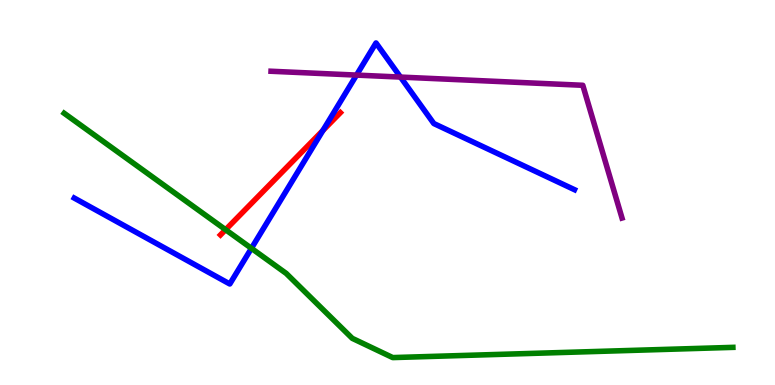[{'lines': ['blue', 'red'], 'intersections': [{'x': 4.17, 'y': 6.61}]}, {'lines': ['green', 'red'], 'intersections': [{'x': 2.91, 'y': 4.03}]}, {'lines': ['purple', 'red'], 'intersections': []}, {'lines': ['blue', 'green'], 'intersections': [{'x': 3.24, 'y': 3.55}]}, {'lines': ['blue', 'purple'], 'intersections': [{'x': 4.6, 'y': 8.05}, {'x': 5.17, 'y': 8.0}]}, {'lines': ['green', 'purple'], 'intersections': []}]